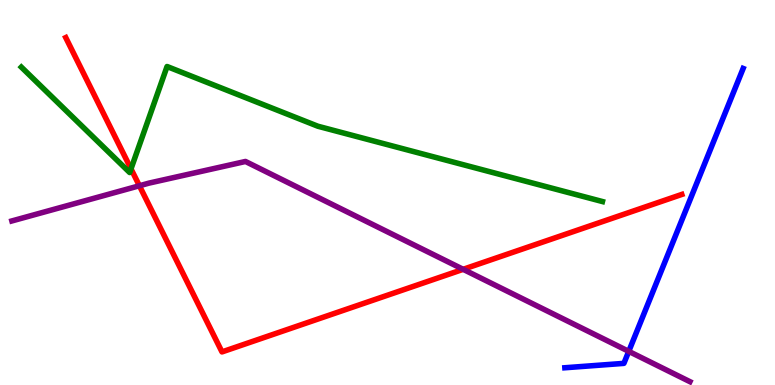[{'lines': ['blue', 'red'], 'intersections': []}, {'lines': ['green', 'red'], 'intersections': [{'x': 1.69, 'y': 5.61}]}, {'lines': ['purple', 'red'], 'intersections': [{'x': 1.8, 'y': 5.18}, {'x': 5.98, 'y': 3.0}]}, {'lines': ['blue', 'green'], 'intersections': []}, {'lines': ['blue', 'purple'], 'intersections': [{'x': 8.11, 'y': 0.874}]}, {'lines': ['green', 'purple'], 'intersections': []}]